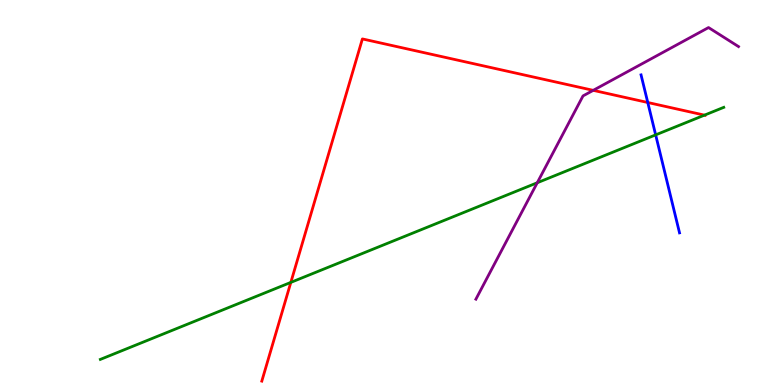[{'lines': ['blue', 'red'], 'intersections': [{'x': 8.36, 'y': 7.34}]}, {'lines': ['green', 'red'], 'intersections': [{'x': 3.75, 'y': 2.67}, {'x': 9.09, 'y': 7.01}]}, {'lines': ['purple', 'red'], 'intersections': [{'x': 7.65, 'y': 7.65}]}, {'lines': ['blue', 'green'], 'intersections': [{'x': 8.46, 'y': 6.5}]}, {'lines': ['blue', 'purple'], 'intersections': []}, {'lines': ['green', 'purple'], 'intersections': [{'x': 6.93, 'y': 5.25}]}]